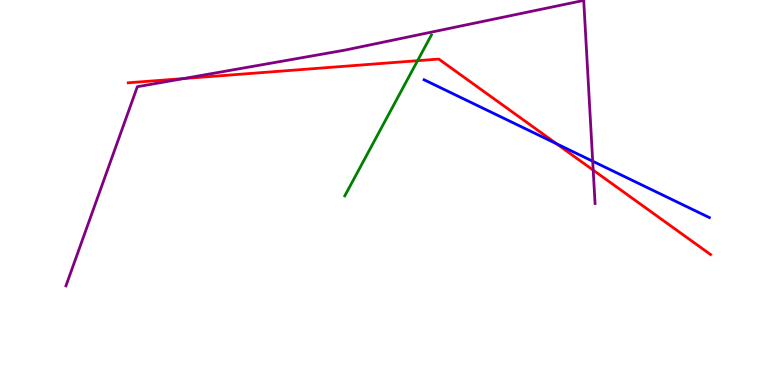[{'lines': ['blue', 'red'], 'intersections': [{'x': 7.18, 'y': 6.27}]}, {'lines': ['green', 'red'], 'intersections': [{'x': 5.39, 'y': 8.42}]}, {'lines': ['purple', 'red'], 'intersections': [{'x': 2.37, 'y': 7.96}, {'x': 7.65, 'y': 5.58}]}, {'lines': ['blue', 'green'], 'intersections': []}, {'lines': ['blue', 'purple'], 'intersections': [{'x': 7.65, 'y': 5.81}]}, {'lines': ['green', 'purple'], 'intersections': []}]